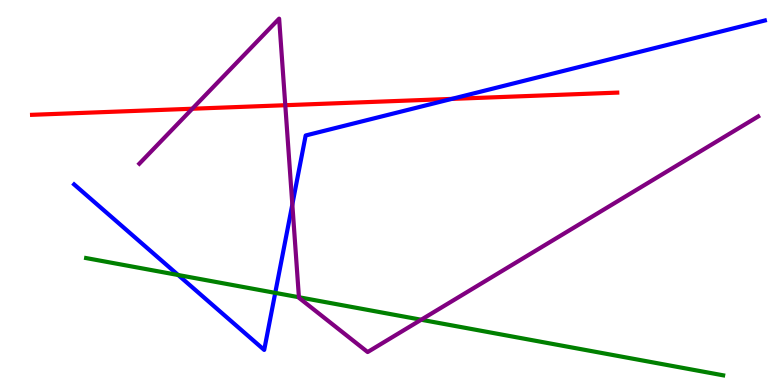[{'lines': ['blue', 'red'], 'intersections': [{'x': 5.83, 'y': 7.43}]}, {'lines': ['green', 'red'], 'intersections': []}, {'lines': ['purple', 'red'], 'intersections': [{'x': 2.48, 'y': 7.18}, {'x': 3.68, 'y': 7.27}]}, {'lines': ['blue', 'green'], 'intersections': [{'x': 2.3, 'y': 2.86}, {'x': 3.55, 'y': 2.39}]}, {'lines': ['blue', 'purple'], 'intersections': [{'x': 3.77, 'y': 4.69}]}, {'lines': ['green', 'purple'], 'intersections': [{'x': 3.86, 'y': 2.28}, {'x': 5.43, 'y': 1.7}]}]